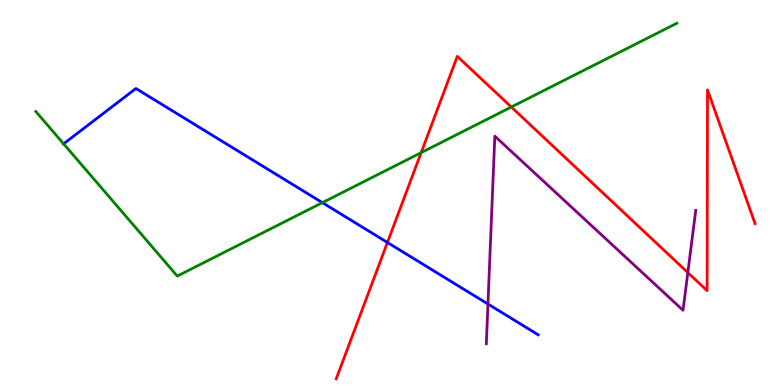[{'lines': ['blue', 'red'], 'intersections': [{'x': 5.0, 'y': 3.7}]}, {'lines': ['green', 'red'], 'intersections': [{'x': 5.43, 'y': 6.03}, {'x': 6.6, 'y': 7.22}]}, {'lines': ['purple', 'red'], 'intersections': [{'x': 8.88, 'y': 2.92}]}, {'lines': ['blue', 'green'], 'intersections': [{'x': 0.821, 'y': 6.26}, {'x': 4.16, 'y': 4.74}]}, {'lines': ['blue', 'purple'], 'intersections': [{'x': 6.3, 'y': 2.1}]}, {'lines': ['green', 'purple'], 'intersections': []}]